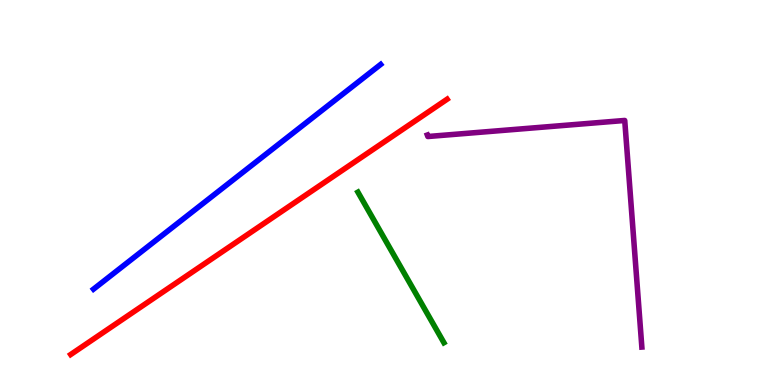[{'lines': ['blue', 'red'], 'intersections': []}, {'lines': ['green', 'red'], 'intersections': []}, {'lines': ['purple', 'red'], 'intersections': []}, {'lines': ['blue', 'green'], 'intersections': []}, {'lines': ['blue', 'purple'], 'intersections': []}, {'lines': ['green', 'purple'], 'intersections': []}]